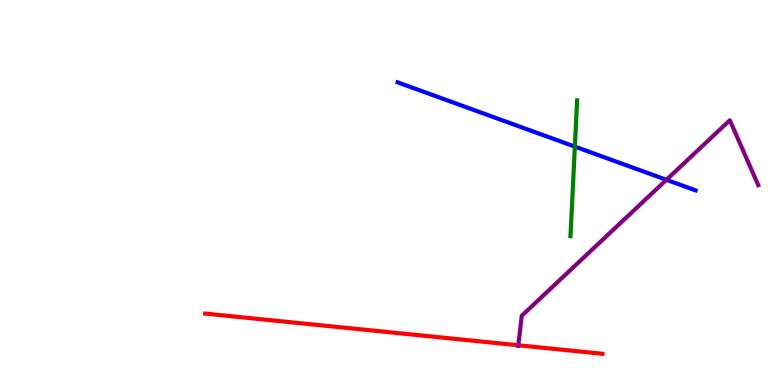[{'lines': ['blue', 'red'], 'intersections': []}, {'lines': ['green', 'red'], 'intersections': []}, {'lines': ['purple', 'red'], 'intersections': [{'x': 6.69, 'y': 1.03}]}, {'lines': ['blue', 'green'], 'intersections': [{'x': 7.42, 'y': 6.19}]}, {'lines': ['blue', 'purple'], 'intersections': [{'x': 8.6, 'y': 5.33}]}, {'lines': ['green', 'purple'], 'intersections': []}]